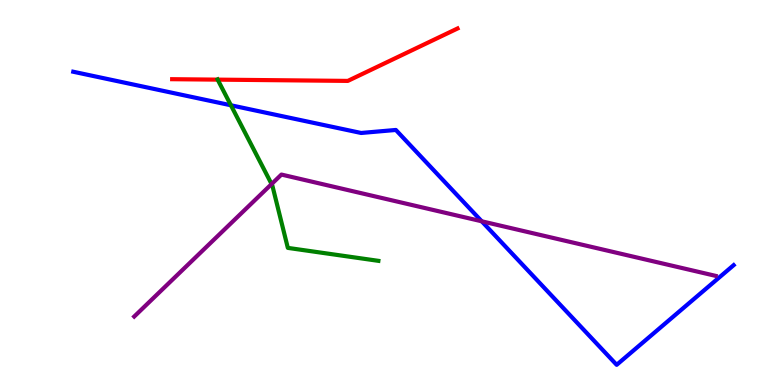[{'lines': ['blue', 'red'], 'intersections': []}, {'lines': ['green', 'red'], 'intersections': [{'x': 2.81, 'y': 7.93}]}, {'lines': ['purple', 'red'], 'intersections': []}, {'lines': ['blue', 'green'], 'intersections': [{'x': 2.98, 'y': 7.27}]}, {'lines': ['blue', 'purple'], 'intersections': [{'x': 6.22, 'y': 4.25}]}, {'lines': ['green', 'purple'], 'intersections': [{'x': 3.5, 'y': 5.22}]}]